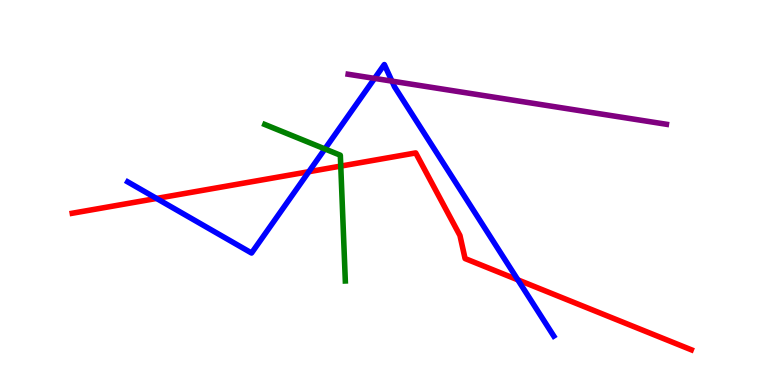[{'lines': ['blue', 'red'], 'intersections': [{'x': 2.02, 'y': 4.85}, {'x': 3.99, 'y': 5.54}, {'x': 6.68, 'y': 2.73}]}, {'lines': ['green', 'red'], 'intersections': [{'x': 4.4, 'y': 5.69}]}, {'lines': ['purple', 'red'], 'intersections': []}, {'lines': ['blue', 'green'], 'intersections': [{'x': 4.19, 'y': 6.13}]}, {'lines': ['blue', 'purple'], 'intersections': [{'x': 4.83, 'y': 7.96}, {'x': 5.06, 'y': 7.89}]}, {'lines': ['green', 'purple'], 'intersections': []}]